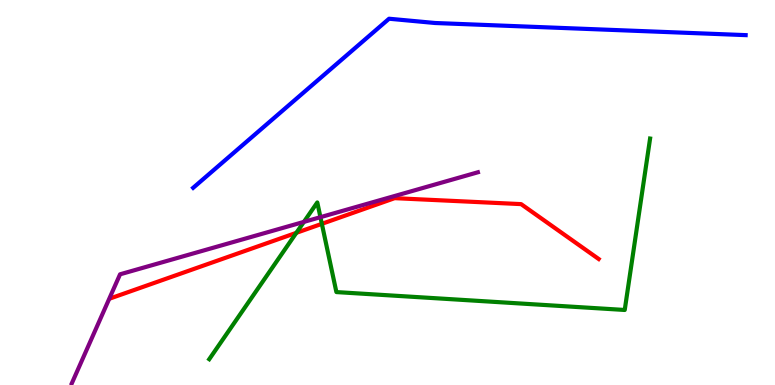[{'lines': ['blue', 'red'], 'intersections': []}, {'lines': ['green', 'red'], 'intersections': [{'x': 3.82, 'y': 3.95}, {'x': 4.15, 'y': 4.19}]}, {'lines': ['purple', 'red'], 'intersections': []}, {'lines': ['blue', 'green'], 'intersections': []}, {'lines': ['blue', 'purple'], 'intersections': []}, {'lines': ['green', 'purple'], 'intersections': [{'x': 3.92, 'y': 4.24}, {'x': 4.13, 'y': 4.36}]}]